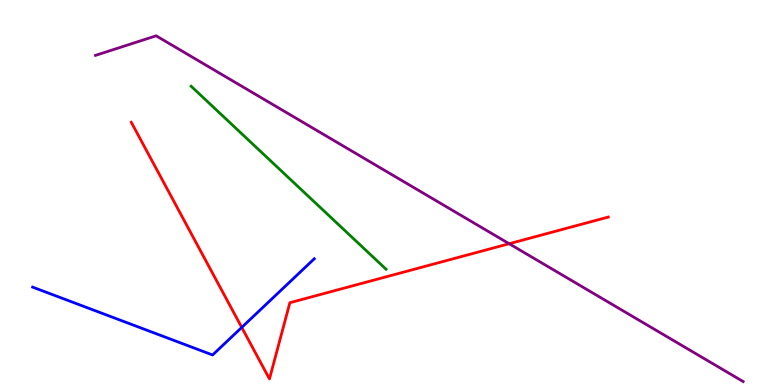[{'lines': ['blue', 'red'], 'intersections': [{'x': 3.12, 'y': 1.5}]}, {'lines': ['green', 'red'], 'intersections': []}, {'lines': ['purple', 'red'], 'intersections': [{'x': 6.57, 'y': 3.67}]}, {'lines': ['blue', 'green'], 'intersections': []}, {'lines': ['blue', 'purple'], 'intersections': []}, {'lines': ['green', 'purple'], 'intersections': []}]